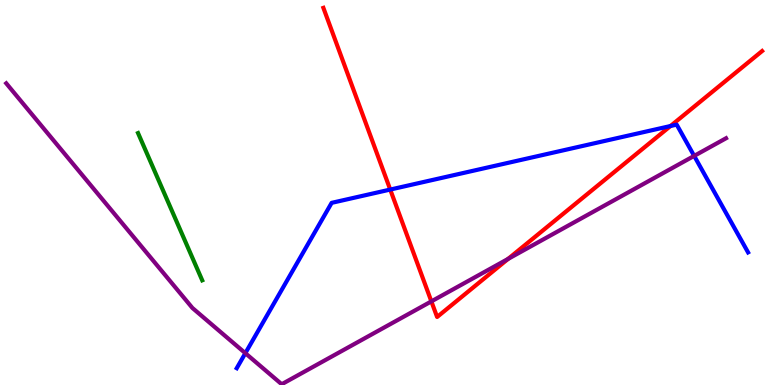[{'lines': ['blue', 'red'], 'intersections': [{'x': 5.04, 'y': 5.08}, {'x': 8.65, 'y': 6.73}]}, {'lines': ['green', 'red'], 'intersections': []}, {'lines': ['purple', 'red'], 'intersections': [{'x': 5.57, 'y': 2.17}, {'x': 6.56, 'y': 3.28}]}, {'lines': ['blue', 'green'], 'intersections': []}, {'lines': ['blue', 'purple'], 'intersections': [{'x': 3.17, 'y': 0.826}, {'x': 8.96, 'y': 5.95}]}, {'lines': ['green', 'purple'], 'intersections': []}]